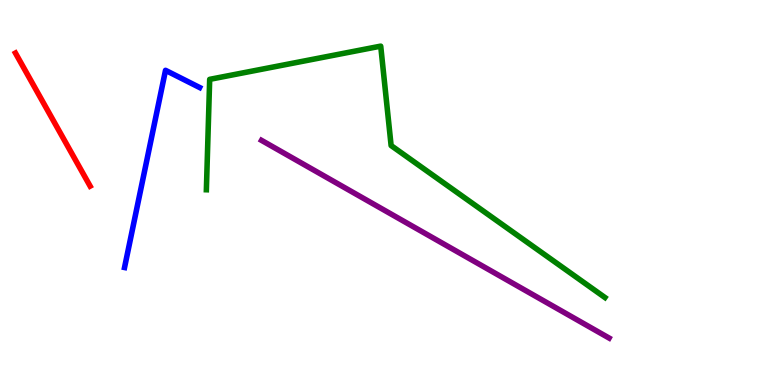[{'lines': ['blue', 'red'], 'intersections': []}, {'lines': ['green', 'red'], 'intersections': []}, {'lines': ['purple', 'red'], 'intersections': []}, {'lines': ['blue', 'green'], 'intersections': []}, {'lines': ['blue', 'purple'], 'intersections': []}, {'lines': ['green', 'purple'], 'intersections': []}]